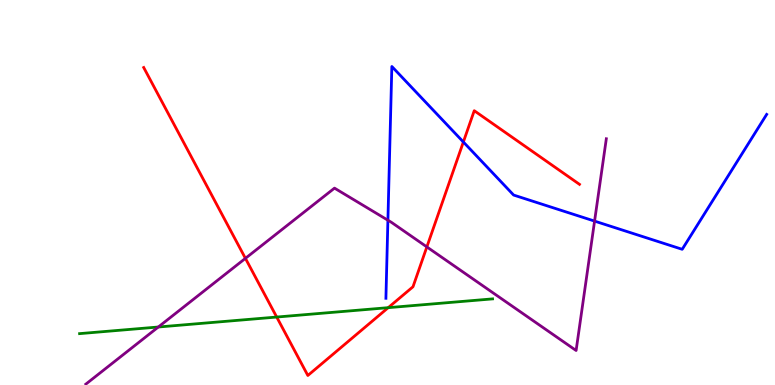[{'lines': ['blue', 'red'], 'intersections': [{'x': 5.98, 'y': 6.31}]}, {'lines': ['green', 'red'], 'intersections': [{'x': 3.57, 'y': 1.77}, {'x': 5.01, 'y': 2.01}]}, {'lines': ['purple', 'red'], 'intersections': [{'x': 3.17, 'y': 3.29}, {'x': 5.51, 'y': 3.59}]}, {'lines': ['blue', 'green'], 'intersections': []}, {'lines': ['blue', 'purple'], 'intersections': [{'x': 5.01, 'y': 4.28}, {'x': 7.67, 'y': 4.26}]}, {'lines': ['green', 'purple'], 'intersections': [{'x': 2.04, 'y': 1.51}]}]